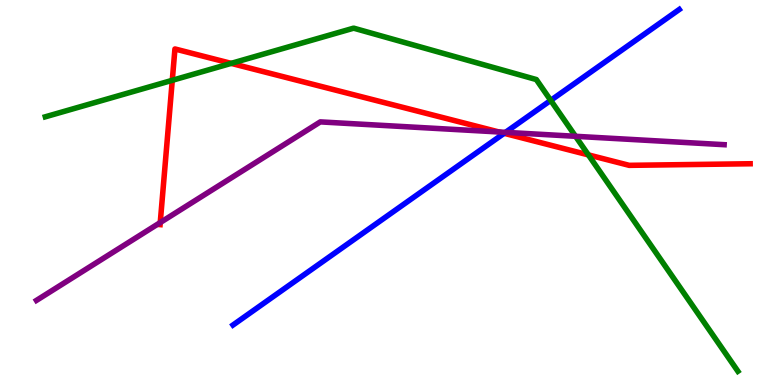[{'lines': ['blue', 'red'], 'intersections': [{'x': 6.5, 'y': 6.54}]}, {'lines': ['green', 'red'], 'intersections': [{'x': 2.22, 'y': 7.91}, {'x': 2.98, 'y': 8.35}, {'x': 7.59, 'y': 5.98}]}, {'lines': ['purple', 'red'], 'intersections': [{'x': 2.07, 'y': 4.22}, {'x': 6.44, 'y': 6.57}]}, {'lines': ['blue', 'green'], 'intersections': [{'x': 7.11, 'y': 7.39}]}, {'lines': ['blue', 'purple'], 'intersections': [{'x': 6.52, 'y': 6.56}]}, {'lines': ['green', 'purple'], 'intersections': [{'x': 7.43, 'y': 6.46}]}]